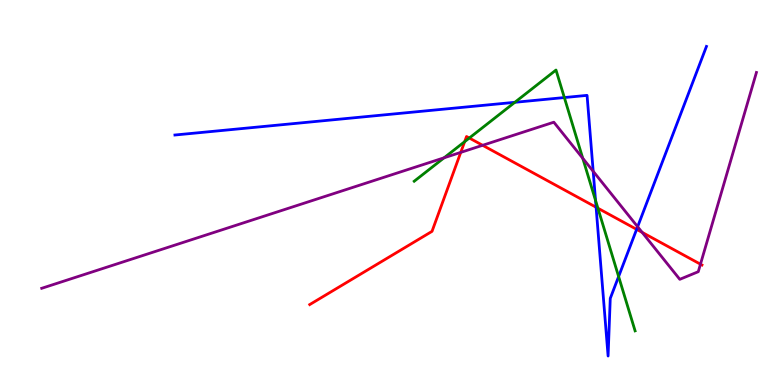[{'lines': ['blue', 'red'], 'intersections': [{'x': 7.69, 'y': 4.62}, {'x': 8.21, 'y': 4.04}]}, {'lines': ['green', 'red'], 'intersections': [{'x': 6.0, 'y': 6.32}, {'x': 6.06, 'y': 6.42}, {'x': 7.71, 'y': 4.59}]}, {'lines': ['purple', 'red'], 'intersections': [{'x': 5.95, 'y': 6.04}, {'x': 6.23, 'y': 6.23}, {'x': 8.29, 'y': 3.96}, {'x': 9.04, 'y': 3.14}]}, {'lines': ['blue', 'green'], 'intersections': [{'x': 6.64, 'y': 7.34}, {'x': 7.28, 'y': 7.47}, {'x': 7.68, 'y': 4.79}, {'x': 7.98, 'y': 2.82}]}, {'lines': ['blue', 'purple'], 'intersections': [{'x': 7.65, 'y': 5.55}, {'x': 8.23, 'y': 4.11}]}, {'lines': ['green', 'purple'], 'intersections': [{'x': 5.73, 'y': 5.9}, {'x': 7.52, 'y': 5.89}]}]